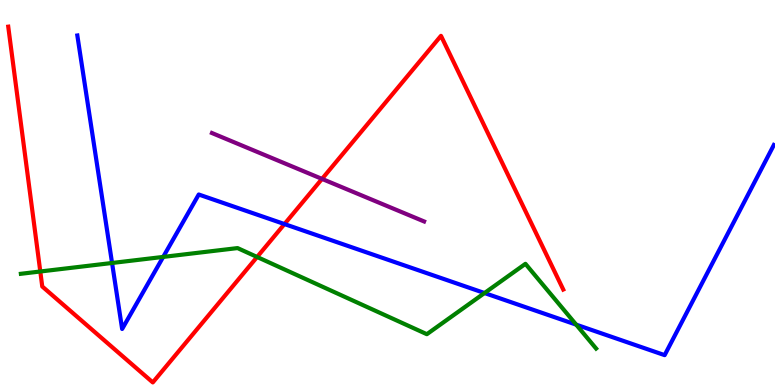[{'lines': ['blue', 'red'], 'intersections': [{'x': 3.67, 'y': 4.18}]}, {'lines': ['green', 'red'], 'intersections': [{'x': 0.52, 'y': 2.95}, {'x': 3.32, 'y': 3.33}]}, {'lines': ['purple', 'red'], 'intersections': [{'x': 4.16, 'y': 5.35}]}, {'lines': ['blue', 'green'], 'intersections': [{'x': 1.45, 'y': 3.17}, {'x': 2.11, 'y': 3.33}, {'x': 6.25, 'y': 2.39}, {'x': 7.43, 'y': 1.57}]}, {'lines': ['blue', 'purple'], 'intersections': []}, {'lines': ['green', 'purple'], 'intersections': []}]